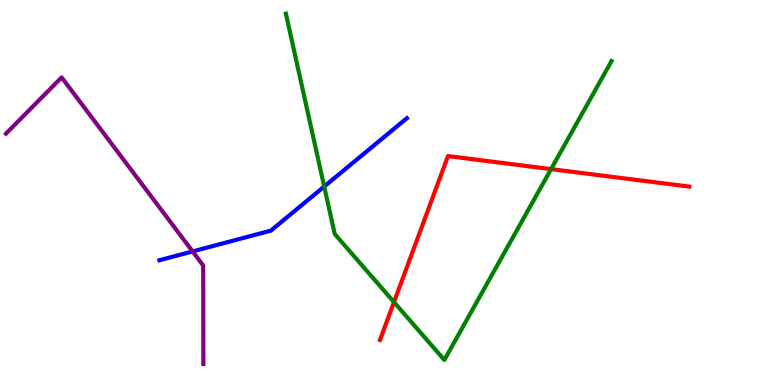[{'lines': ['blue', 'red'], 'intersections': []}, {'lines': ['green', 'red'], 'intersections': [{'x': 5.08, 'y': 2.15}, {'x': 7.11, 'y': 5.61}]}, {'lines': ['purple', 'red'], 'intersections': []}, {'lines': ['blue', 'green'], 'intersections': [{'x': 4.18, 'y': 5.15}]}, {'lines': ['blue', 'purple'], 'intersections': [{'x': 2.49, 'y': 3.47}]}, {'lines': ['green', 'purple'], 'intersections': []}]